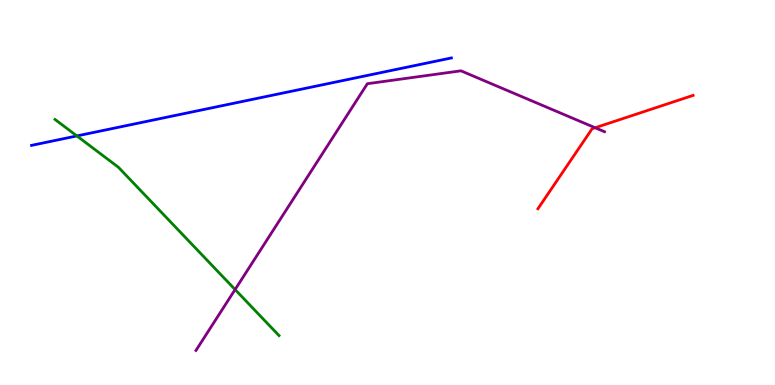[{'lines': ['blue', 'red'], 'intersections': []}, {'lines': ['green', 'red'], 'intersections': []}, {'lines': ['purple', 'red'], 'intersections': [{'x': 7.68, 'y': 6.68}]}, {'lines': ['blue', 'green'], 'intersections': [{'x': 0.992, 'y': 6.47}]}, {'lines': ['blue', 'purple'], 'intersections': []}, {'lines': ['green', 'purple'], 'intersections': [{'x': 3.03, 'y': 2.48}]}]